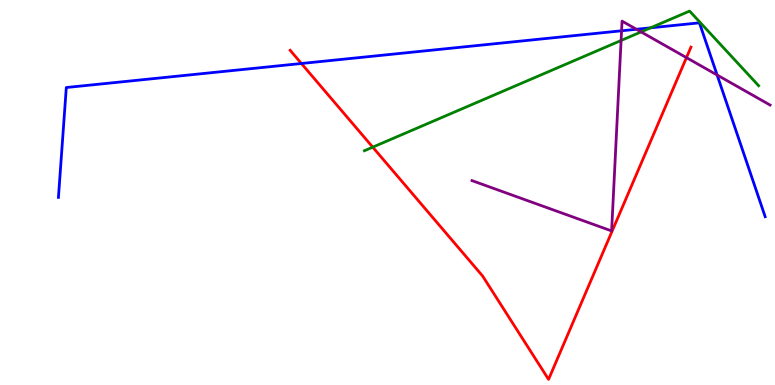[{'lines': ['blue', 'red'], 'intersections': [{'x': 3.89, 'y': 8.35}]}, {'lines': ['green', 'red'], 'intersections': [{'x': 4.81, 'y': 6.18}]}, {'lines': ['purple', 'red'], 'intersections': [{'x': 8.86, 'y': 8.5}]}, {'lines': ['blue', 'green'], 'intersections': [{'x': 8.39, 'y': 9.28}]}, {'lines': ['blue', 'purple'], 'intersections': [{'x': 8.02, 'y': 9.2}, {'x': 8.21, 'y': 9.24}, {'x': 9.25, 'y': 8.05}]}, {'lines': ['green', 'purple'], 'intersections': [{'x': 8.01, 'y': 8.95}, {'x': 8.27, 'y': 9.17}]}]